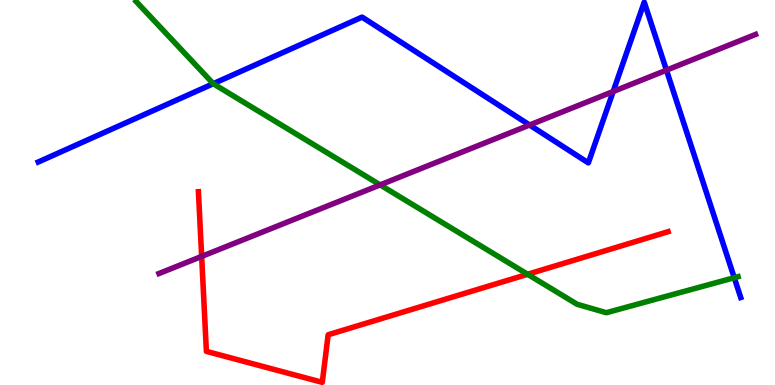[{'lines': ['blue', 'red'], 'intersections': []}, {'lines': ['green', 'red'], 'intersections': [{'x': 6.81, 'y': 2.88}]}, {'lines': ['purple', 'red'], 'intersections': [{'x': 2.6, 'y': 3.34}]}, {'lines': ['blue', 'green'], 'intersections': [{'x': 2.75, 'y': 7.83}, {'x': 9.47, 'y': 2.79}]}, {'lines': ['blue', 'purple'], 'intersections': [{'x': 6.83, 'y': 6.75}, {'x': 7.91, 'y': 7.62}, {'x': 8.6, 'y': 8.18}]}, {'lines': ['green', 'purple'], 'intersections': [{'x': 4.91, 'y': 5.2}]}]